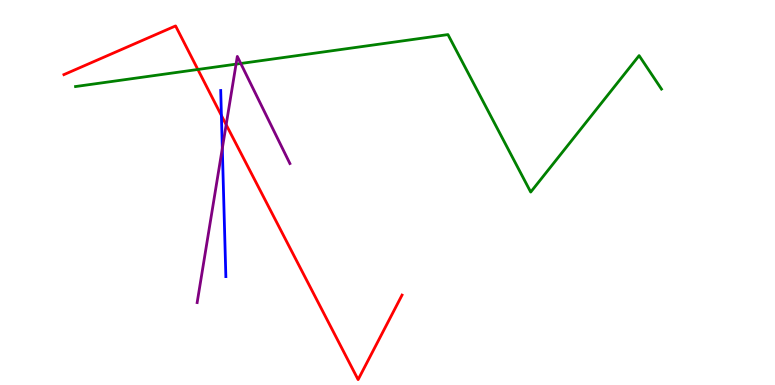[{'lines': ['blue', 'red'], 'intersections': [{'x': 2.86, 'y': 7.0}]}, {'lines': ['green', 'red'], 'intersections': [{'x': 2.55, 'y': 8.2}]}, {'lines': ['purple', 'red'], 'intersections': [{'x': 2.92, 'y': 6.76}]}, {'lines': ['blue', 'green'], 'intersections': []}, {'lines': ['blue', 'purple'], 'intersections': [{'x': 2.87, 'y': 6.15}]}, {'lines': ['green', 'purple'], 'intersections': [{'x': 3.05, 'y': 8.33}, {'x': 3.11, 'y': 8.35}]}]